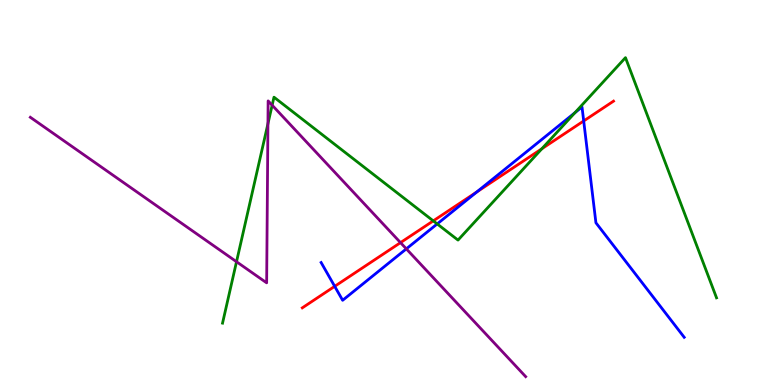[{'lines': ['blue', 'red'], 'intersections': [{'x': 4.32, 'y': 2.56}, {'x': 6.15, 'y': 5.01}, {'x': 7.53, 'y': 6.86}]}, {'lines': ['green', 'red'], 'intersections': [{'x': 5.59, 'y': 4.26}, {'x': 6.99, 'y': 6.14}]}, {'lines': ['purple', 'red'], 'intersections': [{'x': 5.17, 'y': 3.7}]}, {'lines': ['blue', 'green'], 'intersections': [{'x': 5.64, 'y': 4.18}, {'x': 7.42, 'y': 7.07}]}, {'lines': ['blue', 'purple'], 'intersections': [{'x': 5.24, 'y': 3.54}]}, {'lines': ['green', 'purple'], 'intersections': [{'x': 3.05, 'y': 3.2}, {'x': 3.46, 'y': 6.79}, {'x': 3.51, 'y': 7.27}]}]